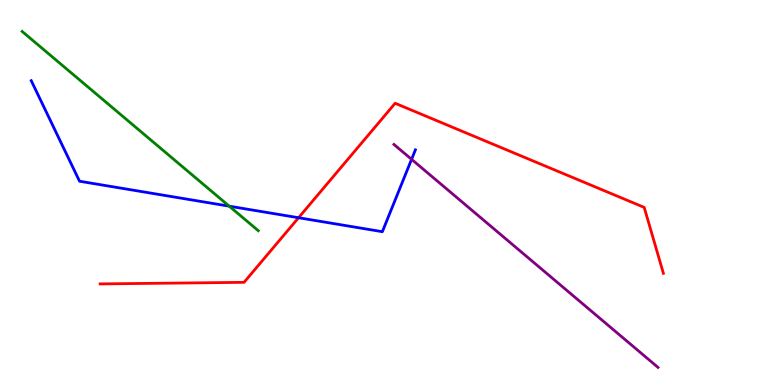[{'lines': ['blue', 'red'], 'intersections': [{'x': 3.85, 'y': 4.34}]}, {'lines': ['green', 'red'], 'intersections': []}, {'lines': ['purple', 'red'], 'intersections': []}, {'lines': ['blue', 'green'], 'intersections': [{'x': 2.96, 'y': 4.64}]}, {'lines': ['blue', 'purple'], 'intersections': [{'x': 5.31, 'y': 5.86}]}, {'lines': ['green', 'purple'], 'intersections': []}]